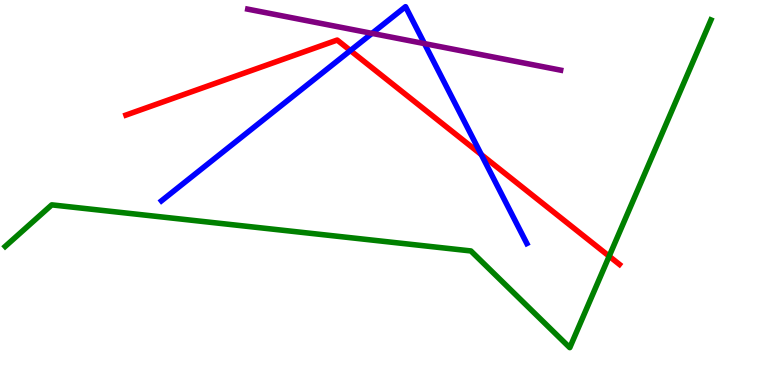[{'lines': ['blue', 'red'], 'intersections': [{'x': 4.52, 'y': 8.69}, {'x': 6.21, 'y': 5.98}]}, {'lines': ['green', 'red'], 'intersections': [{'x': 7.86, 'y': 3.34}]}, {'lines': ['purple', 'red'], 'intersections': []}, {'lines': ['blue', 'green'], 'intersections': []}, {'lines': ['blue', 'purple'], 'intersections': [{'x': 4.8, 'y': 9.13}, {'x': 5.48, 'y': 8.87}]}, {'lines': ['green', 'purple'], 'intersections': []}]